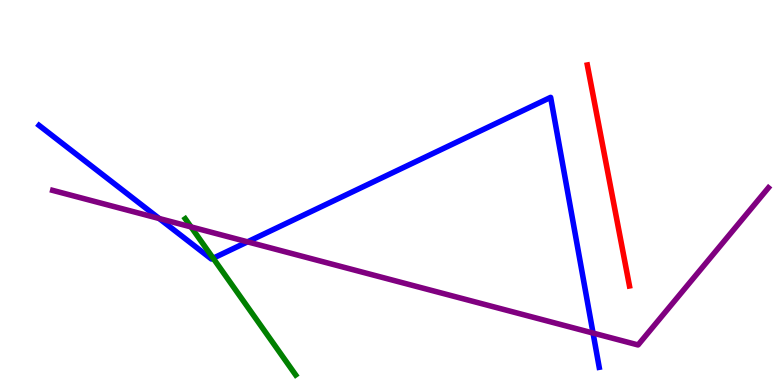[{'lines': ['blue', 'red'], 'intersections': []}, {'lines': ['green', 'red'], 'intersections': []}, {'lines': ['purple', 'red'], 'intersections': []}, {'lines': ['blue', 'green'], 'intersections': [{'x': 2.75, 'y': 3.29}]}, {'lines': ['blue', 'purple'], 'intersections': [{'x': 2.05, 'y': 4.32}, {'x': 3.19, 'y': 3.72}, {'x': 7.65, 'y': 1.35}]}, {'lines': ['green', 'purple'], 'intersections': [{'x': 2.46, 'y': 4.11}]}]